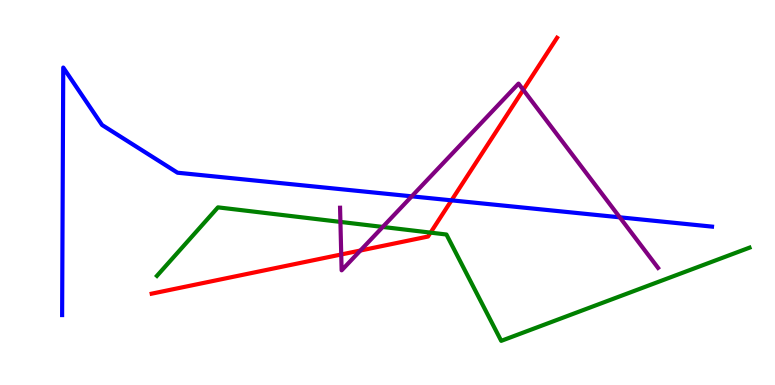[{'lines': ['blue', 'red'], 'intersections': [{'x': 5.83, 'y': 4.8}]}, {'lines': ['green', 'red'], 'intersections': [{'x': 5.56, 'y': 3.96}]}, {'lines': ['purple', 'red'], 'intersections': [{'x': 4.4, 'y': 3.39}, {'x': 4.65, 'y': 3.49}, {'x': 6.75, 'y': 7.67}]}, {'lines': ['blue', 'green'], 'intersections': []}, {'lines': ['blue', 'purple'], 'intersections': [{'x': 5.31, 'y': 4.9}, {'x': 8.0, 'y': 4.36}]}, {'lines': ['green', 'purple'], 'intersections': [{'x': 4.39, 'y': 4.24}, {'x': 4.94, 'y': 4.11}]}]